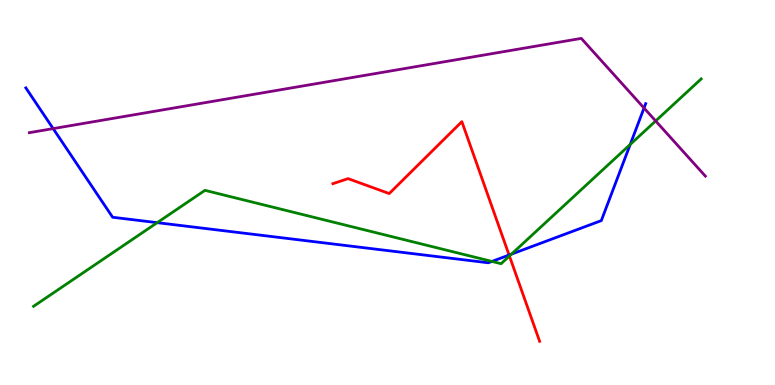[{'lines': ['blue', 'red'], 'intersections': [{'x': 6.57, 'y': 3.38}]}, {'lines': ['green', 'red'], 'intersections': [{'x': 6.57, 'y': 3.35}]}, {'lines': ['purple', 'red'], 'intersections': []}, {'lines': ['blue', 'green'], 'intersections': [{'x': 2.03, 'y': 4.22}, {'x': 6.35, 'y': 3.21}, {'x': 6.6, 'y': 3.4}, {'x': 8.13, 'y': 6.25}]}, {'lines': ['blue', 'purple'], 'intersections': [{'x': 0.686, 'y': 6.66}, {'x': 8.31, 'y': 7.19}]}, {'lines': ['green', 'purple'], 'intersections': [{'x': 8.46, 'y': 6.86}]}]